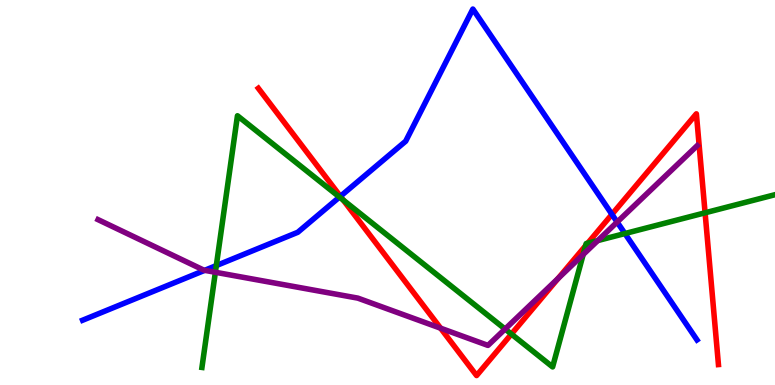[{'lines': ['blue', 'red'], 'intersections': [{'x': 4.39, 'y': 4.9}, {'x': 7.9, 'y': 4.43}]}, {'lines': ['green', 'red'], 'intersections': [{'x': 4.43, 'y': 4.8}, {'x': 6.6, 'y': 1.32}, {'x': 7.56, 'y': 3.62}, {'x': 7.58, 'y': 3.68}, {'x': 9.1, 'y': 4.47}]}, {'lines': ['purple', 'red'], 'intersections': [{'x': 5.69, 'y': 1.48}, {'x': 7.2, 'y': 2.77}]}, {'lines': ['blue', 'green'], 'intersections': [{'x': 2.79, 'y': 3.1}, {'x': 4.38, 'y': 4.88}, {'x': 8.06, 'y': 3.93}]}, {'lines': ['blue', 'purple'], 'intersections': [{'x': 2.64, 'y': 2.98}, {'x': 7.96, 'y': 4.23}]}, {'lines': ['green', 'purple'], 'intersections': [{'x': 2.78, 'y': 2.93}, {'x': 6.52, 'y': 1.45}, {'x': 7.52, 'y': 3.39}, {'x': 7.71, 'y': 3.75}]}]